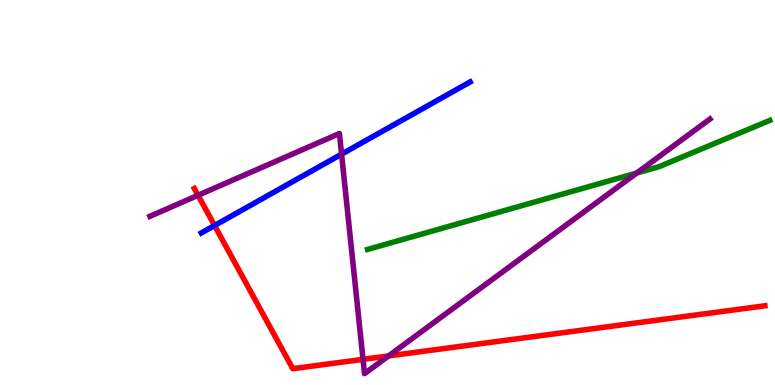[{'lines': ['blue', 'red'], 'intersections': [{'x': 2.77, 'y': 4.14}]}, {'lines': ['green', 'red'], 'intersections': []}, {'lines': ['purple', 'red'], 'intersections': [{'x': 2.56, 'y': 4.93}, {'x': 4.68, 'y': 0.667}, {'x': 5.01, 'y': 0.755}]}, {'lines': ['blue', 'green'], 'intersections': []}, {'lines': ['blue', 'purple'], 'intersections': [{'x': 4.41, 'y': 6.0}]}, {'lines': ['green', 'purple'], 'intersections': [{'x': 8.22, 'y': 5.51}]}]